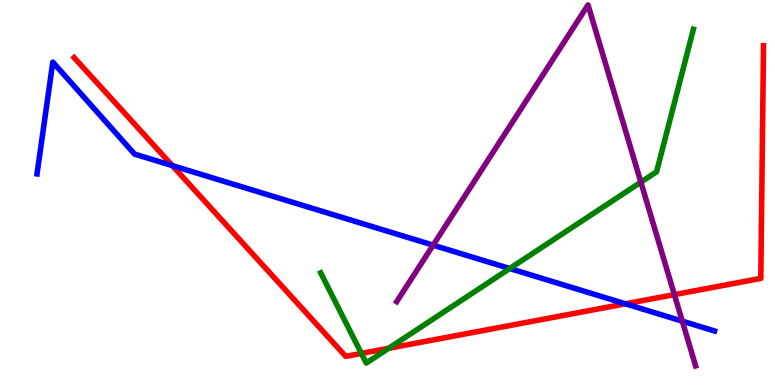[{'lines': ['blue', 'red'], 'intersections': [{'x': 2.22, 'y': 5.7}, {'x': 8.07, 'y': 2.11}]}, {'lines': ['green', 'red'], 'intersections': [{'x': 4.66, 'y': 0.82}, {'x': 5.02, 'y': 0.954}]}, {'lines': ['purple', 'red'], 'intersections': [{'x': 8.7, 'y': 2.35}]}, {'lines': ['blue', 'green'], 'intersections': [{'x': 6.58, 'y': 3.03}]}, {'lines': ['blue', 'purple'], 'intersections': [{'x': 5.59, 'y': 3.63}, {'x': 8.8, 'y': 1.66}]}, {'lines': ['green', 'purple'], 'intersections': [{'x': 8.27, 'y': 5.27}]}]